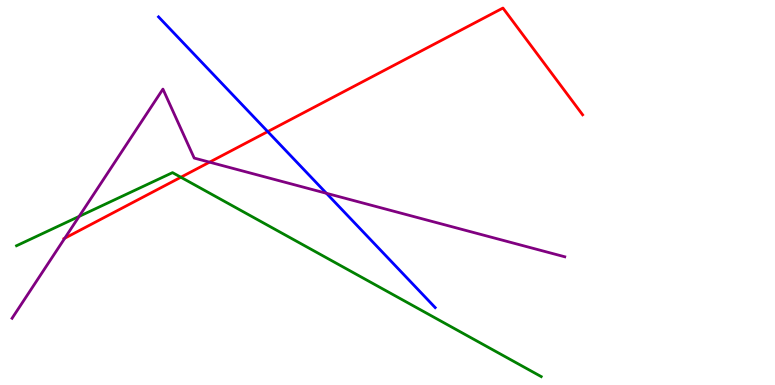[{'lines': ['blue', 'red'], 'intersections': [{'x': 3.45, 'y': 6.58}]}, {'lines': ['green', 'red'], 'intersections': [{'x': 2.33, 'y': 5.4}]}, {'lines': ['purple', 'red'], 'intersections': [{'x': 0.836, 'y': 3.81}, {'x': 2.7, 'y': 5.79}]}, {'lines': ['blue', 'green'], 'intersections': []}, {'lines': ['blue', 'purple'], 'intersections': [{'x': 4.21, 'y': 4.98}]}, {'lines': ['green', 'purple'], 'intersections': [{'x': 1.02, 'y': 4.38}]}]